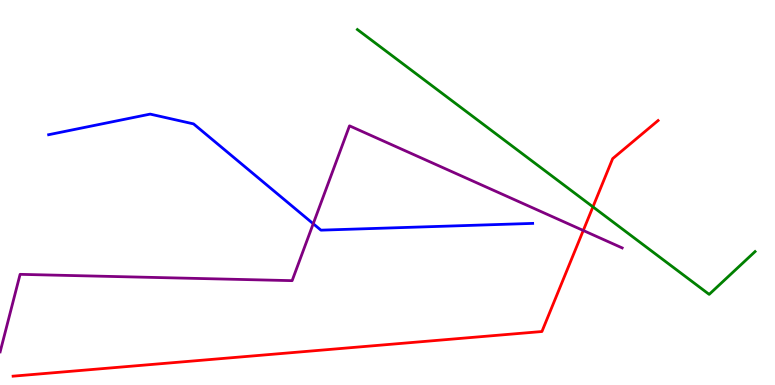[{'lines': ['blue', 'red'], 'intersections': []}, {'lines': ['green', 'red'], 'intersections': [{'x': 7.65, 'y': 4.63}]}, {'lines': ['purple', 'red'], 'intersections': [{'x': 7.53, 'y': 4.01}]}, {'lines': ['blue', 'green'], 'intersections': []}, {'lines': ['blue', 'purple'], 'intersections': [{'x': 4.04, 'y': 4.19}]}, {'lines': ['green', 'purple'], 'intersections': []}]